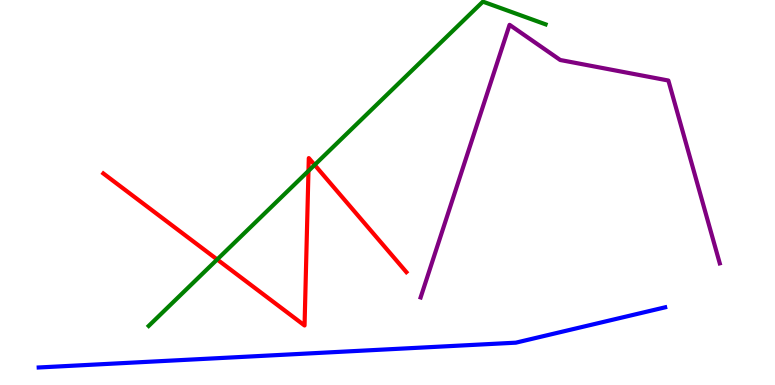[{'lines': ['blue', 'red'], 'intersections': []}, {'lines': ['green', 'red'], 'intersections': [{'x': 2.8, 'y': 3.26}, {'x': 3.98, 'y': 5.56}, {'x': 4.06, 'y': 5.72}]}, {'lines': ['purple', 'red'], 'intersections': []}, {'lines': ['blue', 'green'], 'intersections': []}, {'lines': ['blue', 'purple'], 'intersections': []}, {'lines': ['green', 'purple'], 'intersections': []}]